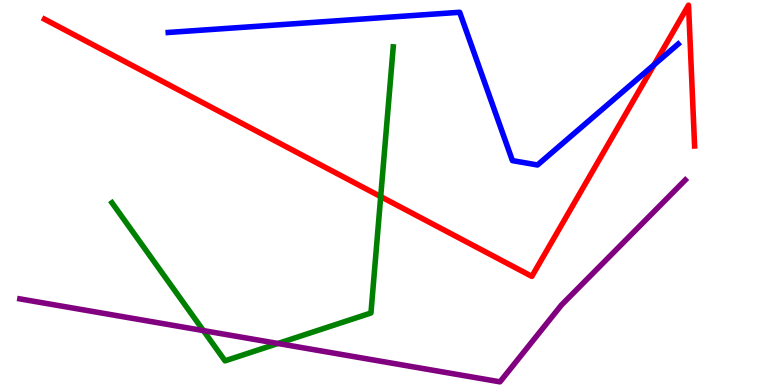[{'lines': ['blue', 'red'], 'intersections': [{'x': 8.44, 'y': 8.32}]}, {'lines': ['green', 'red'], 'intersections': [{'x': 4.91, 'y': 4.89}]}, {'lines': ['purple', 'red'], 'intersections': []}, {'lines': ['blue', 'green'], 'intersections': []}, {'lines': ['blue', 'purple'], 'intersections': []}, {'lines': ['green', 'purple'], 'intersections': [{'x': 2.62, 'y': 1.41}, {'x': 3.59, 'y': 1.08}]}]